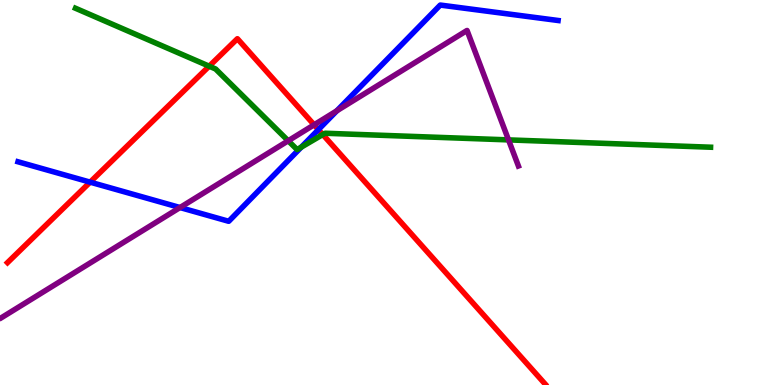[{'lines': ['blue', 'red'], 'intersections': [{'x': 1.16, 'y': 5.27}, {'x': 4.11, 'y': 6.63}]}, {'lines': ['green', 'red'], 'intersections': [{'x': 2.7, 'y': 8.28}, {'x': 4.16, 'y': 6.51}]}, {'lines': ['purple', 'red'], 'intersections': [{'x': 4.05, 'y': 6.76}]}, {'lines': ['blue', 'green'], 'intersections': [{'x': 3.89, 'y': 6.18}]}, {'lines': ['blue', 'purple'], 'intersections': [{'x': 2.32, 'y': 4.61}, {'x': 4.35, 'y': 7.12}]}, {'lines': ['green', 'purple'], 'intersections': [{'x': 3.72, 'y': 6.34}, {'x': 6.56, 'y': 6.37}]}]